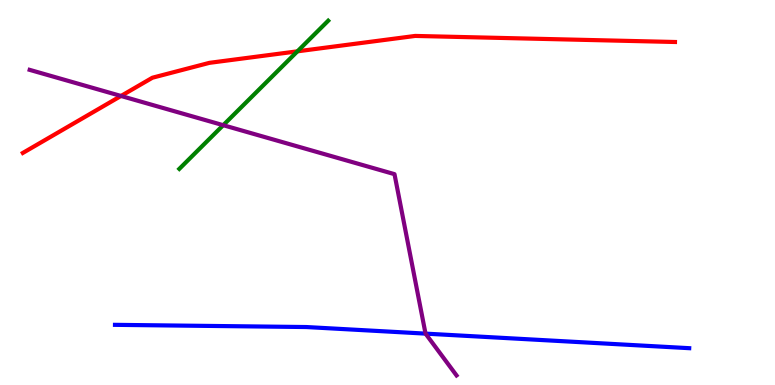[{'lines': ['blue', 'red'], 'intersections': []}, {'lines': ['green', 'red'], 'intersections': [{'x': 3.84, 'y': 8.67}]}, {'lines': ['purple', 'red'], 'intersections': [{'x': 1.56, 'y': 7.51}]}, {'lines': ['blue', 'green'], 'intersections': []}, {'lines': ['blue', 'purple'], 'intersections': [{'x': 5.49, 'y': 1.33}]}, {'lines': ['green', 'purple'], 'intersections': [{'x': 2.88, 'y': 6.75}]}]